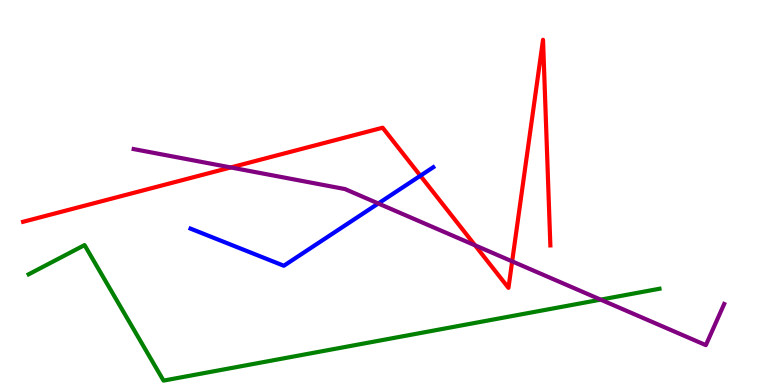[{'lines': ['blue', 'red'], 'intersections': [{'x': 5.42, 'y': 5.44}]}, {'lines': ['green', 'red'], 'intersections': []}, {'lines': ['purple', 'red'], 'intersections': [{'x': 2.98, 'y': 5.65}, {'x': 6.13, 'y': 3.63}, {'x': 6.61, 'y': 3.21}]}, {'lines': ['blue', 'green'], 'intersections': []}, {'lines': ['blue', 'purple'], 'intersections': [{'x': 4.88, 'y': 4.71}]}, {'lines': ['green', 'purple'], 'intersections': [{'x': 7.75, 'y': 2.22}]}]